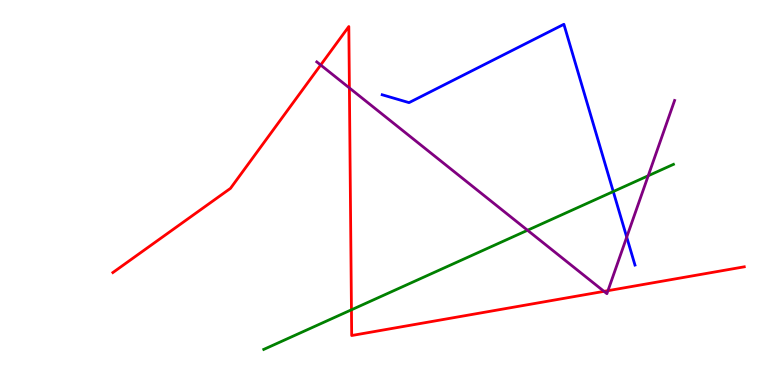[{'lines': ['blue', 'red'], 'intersections': []}, {'lines': ['green', 'red'], 'intersections': [{'x': 4.53, 'y': 1.95}]}, {'lines': ['purple', 'red'], 'intersections': [{'x': 4.14, 'y': 8.31}, {'x': 4.51, 'y': 7.72}, {'x': 7.79, 'y': 2.43}, {'x': 7.84, 'y': 2.45}]}, {'lines': ['blue', 'green'], 'intersections': [{'x': 7.91, 'y': 5.02}]}, {'lines': ['blue', 'purple'], 'intersections': [{'x': 8.09, 'y': 3.84}]}, {'lines': ['green', 'purple'], 'intersections': [{'x': 6.81, 'y': 4.02}, {'x': 8.36, 'y': 5.43}]}]